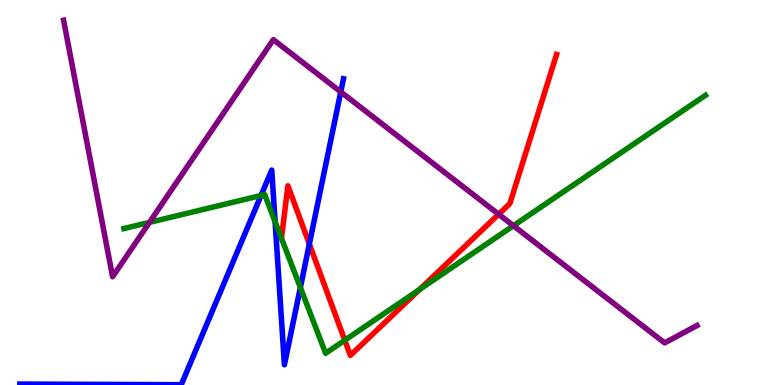[{'lines': ['blue', 'red'], 'intersections': [{'x': 3.99, 'y': 3.66}]}, {'lines': ['green', 'red'], 'intersections': [{'x': 4.45, 'y': 1.16}, {'x': 5.42, 'y': 2.48}]}, {'lines': ['purple', 'red'], 'intersections': [{'x': 6.43, 'y': 4.43}]}, {'lines': ['blue', 'green'], 'intersections': [{'x': 3.37, 'y': 4.92}, {'x': 3.55, 'y': 4.24}, {'x': 3.88, 'y': 2.53}]}, {'lines': ['blue', 'purple'], 'intersections': [{'x': 4.4, 'y': 7.61}]}, {'lines': ['green', 'purple'], 'intersections': [{'x': 1.93, 'y': 4.22}, {'x': 6.62, 'y': 4.14}]}]